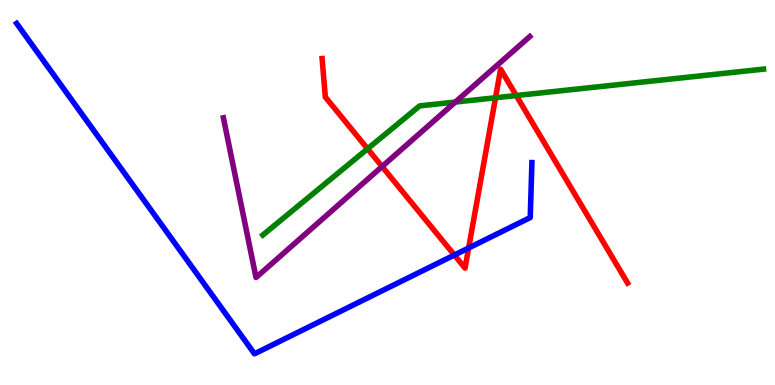[{'lines': ['blue', 'red'], 'intersections': [{'x': 5.86, 'y': 3.38}, {'x': 6.05, 'y': 3.56}]}, {'lines': ['green', 'red'], 'intersections': [{'x': 4.74, 'y': 6.14}, {'x': 6.39, 'y': 7.46}, {'x': 6.66, 'y': 7.52}]}, {'lines': ['purple', 'red'], 'intersections': [{'x': 4.93, 'y': 5.67}]}, {'lines': ['blue', 'green'], 'intersections': []}, {'lines': ['blue', 'purple'], 'intersections': []}, {'lines': ['green', 'purple'], 'intersections': [{'x': 5.88, 'y': 7.35}]}]